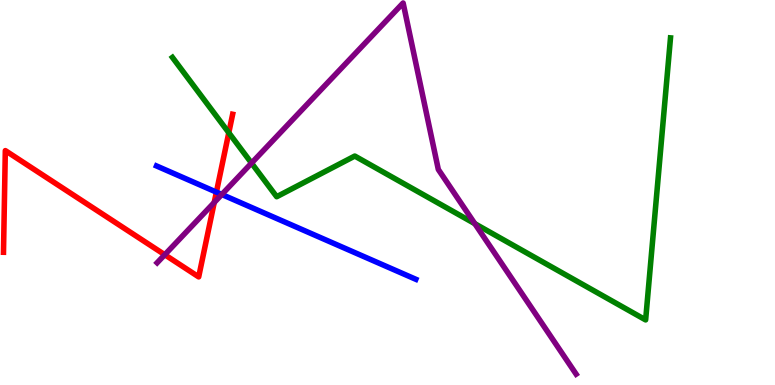[{'lines': ['blue', 'red'], 'intersections': [{'x': 2.79, 'y': 5.01}]}, {'lines': ['green', 'red'], 'intersections': [{'x': 2.95, 'y': 6.55}]}, {'lines': ['purple', 'red'], 'intersections': [{'x': 2.13, 'y': 3.38}, {'x': 2.76, 'y': 4.74}]}, {'lines': ['blue', 'green'], 'intersections': []}, {'lines': ['blue', 'purple'], 'intersections': [{'x': 2.86, 'y': 4.95}]}, {'lines': ['green', 'purple'], 'intersections': [{'x': 3.25, 'y': 5.76}, {'x': 6.13, 'y': 4.19}]}]